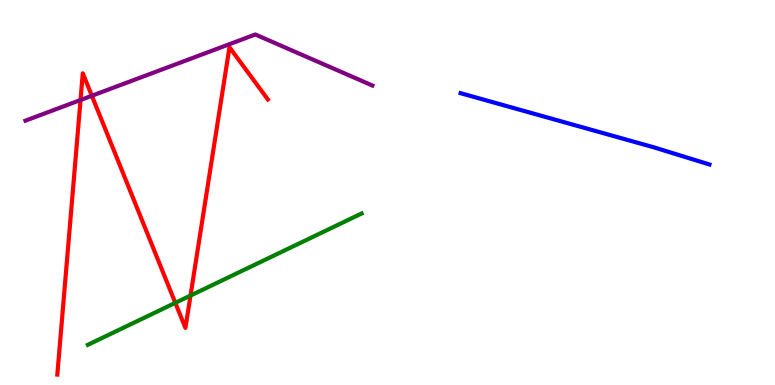[{'lines': ['blue', 'red'], 'intersections': []}, {'lines': ['green', 'red'], 'intersections': [{'x': 2.26, 'y': 2.13}, {'x': 2.46, 'y': 2.32}]}, {'lines': ['purple', 'red'], 'intersections': [{'x': 1.04, 'y': 7.4}, {'x': 1.19, 'y': 7.51}]}, {'lines': ['blue', 'green'], 'intersections': []}, {'lines': ['blue', 'purple'], 'intersections': []}, {'lines': ['green', 'purple'], 'intersections': []}]